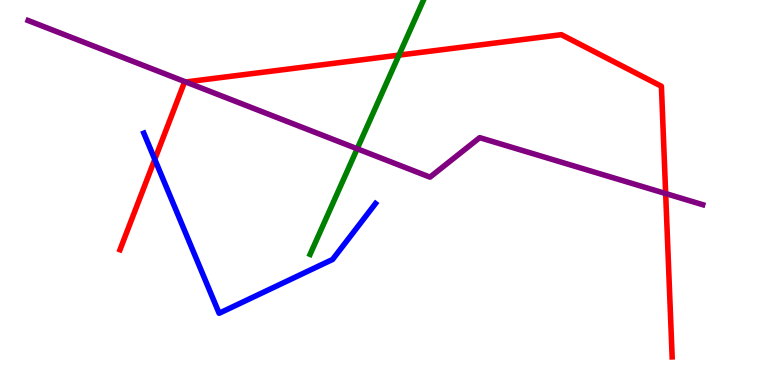[{'lines': ['blue', 'red'], 'intersections': [{'x': 2.0, 'y': 5.86}]}, {'lines': ['green', 'red'], 'intersections': [{'x': 5.15, 'y': 8.57}]}, {'lines': ['purple', 'red'], 'intersections': [{'x': 2.4, 'y': 7.87}, {'x': 8.59, 'y': 4.97}]}, {'lines': ['blue', 'green'], 'intersections': []}, {'lines': ['blue', 'purple'], 'intersections': []}, {'lines': ['green', 'purple'], 'intersections': [{'x': 4.61, 'y': 6.14}]}]